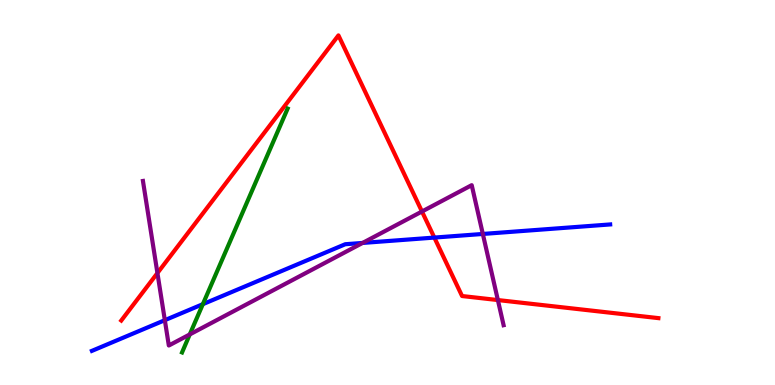[{'lines': ['blue', 'red'], 'intersections': [{'x': 5.6, 'y': 3.83}]}, {'lines': ['green', 'red'], 'intersections': []}, {'lines': ['purple', 'red'], 'intersections': [{'x': 2.03, 'y': 2.91}, {'x': 5.44, 'y': 4.51}, {'x': 6.42, 'y': 2.21}]}, {'lines': ['blue', 'green'], 'intersections': [{'x': 2.62, 'y': 2.1}]}, {'lines': ['blue', 'purple'], 'intersections': [{'x': 2.13, 'y': 1.68}, {'x': 4.68, 'y': 3.69}, {'x': 6.23, 'y': 3.92}]}, {'lines': ['green', 'purple'], 'intersections': [{'x': 2.45, 'y': 1.31}]}]